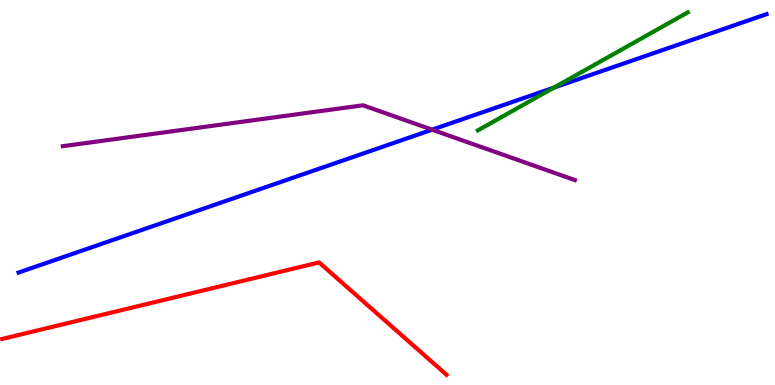[{'lines': ['blue', 'red'], 'intersections': []}, {'lines': ['green', 'red'], 'intersections': []}, {'lines': ['purple', 'red'], 'intersections': []}, {'lines': ['blue', 'green'], 'intersections': [{'x': 7.15, 'y': 7.73}]}, {'lines': ['blue', 'purple'], 'intersections': [{'x': 5.58, 'y': 6.63}]}, {'lines': ['green', 'purple'], 'intersections': []}]